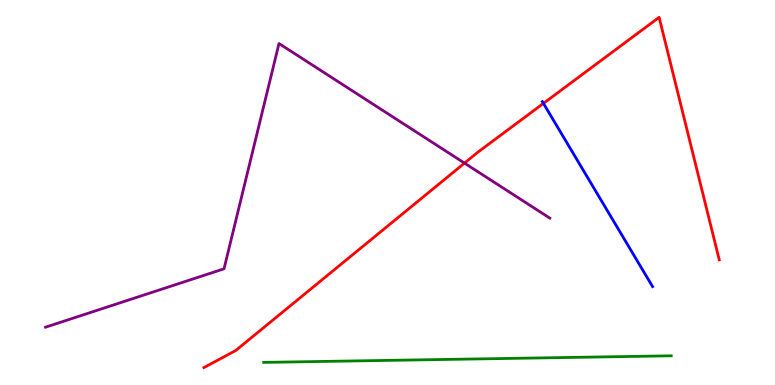[{'lines': ['blue', 'red'], 'intersections': [{'x': 7.01, 'y': 7.31}]}, {'lines': ['green', 'red'], 'intersections': []}, {'lines': ['purple', 'red'], 'intersections': [{'x': 5.99, 'y': 5.76}]}, {'lines': ['blue', 'green'], 'intersections': []}, {'lines': ['blue', 'purple'], 'intersections': []}, {'lines': ['green', 'purple'], 'intersections': []}]